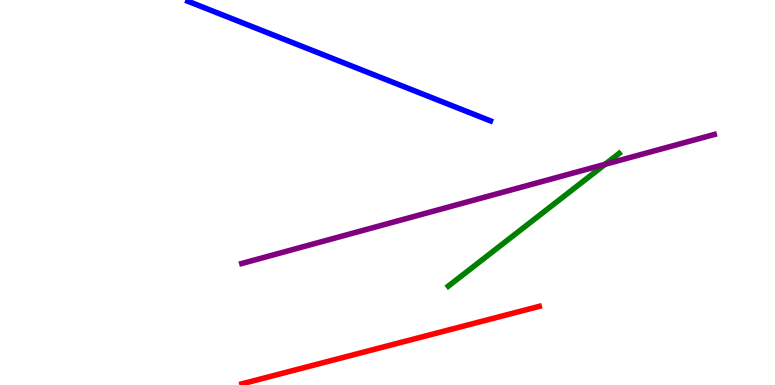[{'lines': ['blue', 'red'], 'intersections': []}, {'lines': ['green', 'red'], 'intersections': []}, {'lines': ['purple', 'red'], 'intersections': []}, {'lines': ['blue', 'green'], 'intersections': []}, {'lines': ['blue', 'purple'], 'intersections': []}, {'lines': ['green', 'purple'], 'intersections': [{'x': 7.81, 'y': 5.73}]}]